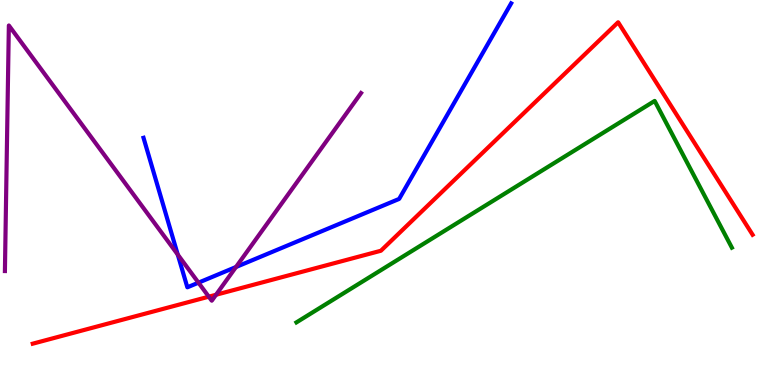[{'lines': ['blue', 'red'], 'intersections': []}, {'lines': ['green', 'red'], 'intersections': []}, {'lines': ['purple', 'red'], 'intersections': [{'x': 2.69, 'y': 2.29}, {'x': 2.79, 'y': 2.34}]}, {'lines': ['blue', 'green'], 'intersections': []}, {'lines': ['blue', 'purple'], 'intersections': [{'x': 2.29, 'y': 3.39}, {'x': 2.56, 'y': 2.66}, {'x': 3.05, 'y': 3.06}]}, {'lines': ['green', 'purple'], 'intersections': []}]